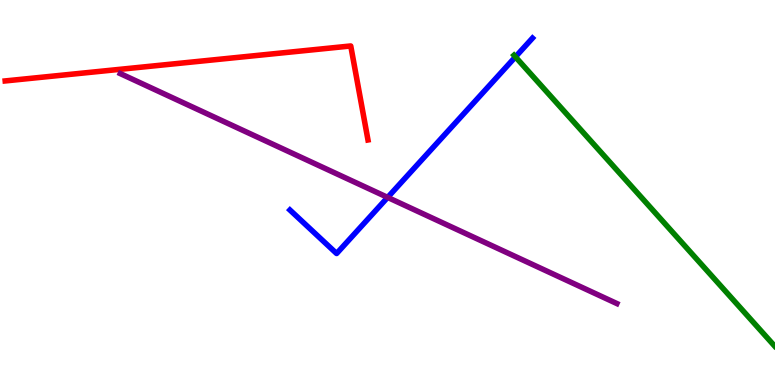[{'lines': ['blue', 'red'], 'intersections': []}, {'lines': ['green', 'red'], 'intersections': []}, {'lines': ['purple', 'red'], 'intersections': []}, {'lines': ['blue', 'green'], 'intersections': [{'x': 6.65, 'y': 8.52}]}, {'lines': ['blue', 'purple'], 'intersections': [{'x': 5.0, 'y': 4.87}]}, {'lines': ['green', 'purple'], 'intersections': []}]